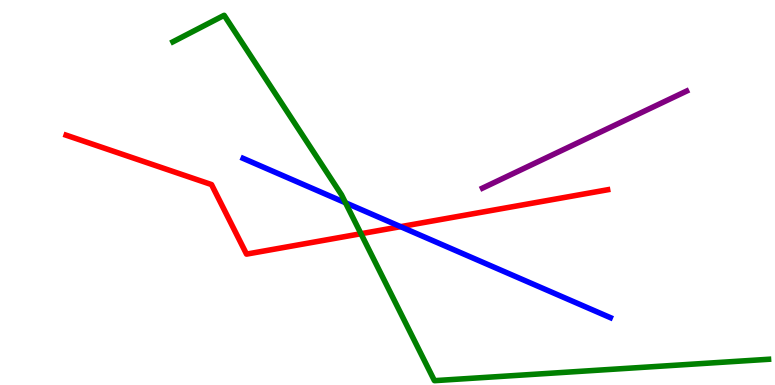[{'lines': ['blue', 'red'], 'intersections': [{'x': 5.17, 'y': 4.11}]}, {'lines': ['green', 'red'], 'intersections': [{'x': 4.66, 'y': 3.93}]}, {'lines': ['purple', 'red'], 'intersections': []}, {'lines': ['blue', 'green'], 'intersections': [{'x': 4.46, 'y': 4.73}]}, {'lines': ['blue', 'purple'], 'intersections': []}, {'lines': ['green', 'purple'], 'intersections': []}]